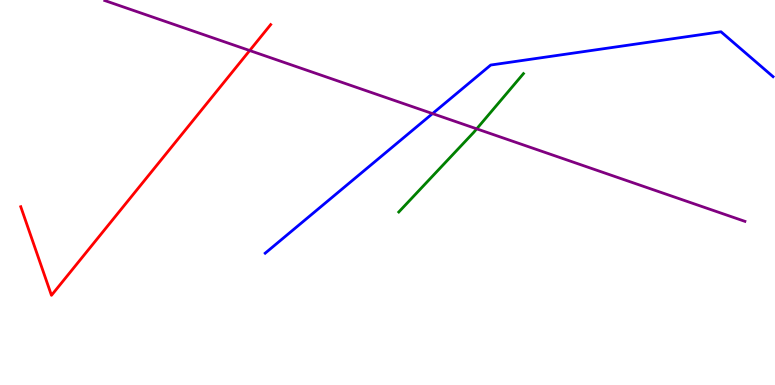[{'lines': ['blue', 'red'], 'intersections': []}, {'lines': ['green', 'red'], 'intersections': []}, {'lines': ['purple', 'red'], 'intersections': [{'x': 3.22, 'y': 8.69}]}, {'lines': ['blue', 'green'], 'intersections': []}, {'lines': ['blue', 'purple'], 'intersections': [{'x': 5.58, 'y': 7.05}]}, {'lines': ['green', 'purple'], 'intersections': [{'x': 6.15, 'y': 6.65}]}]